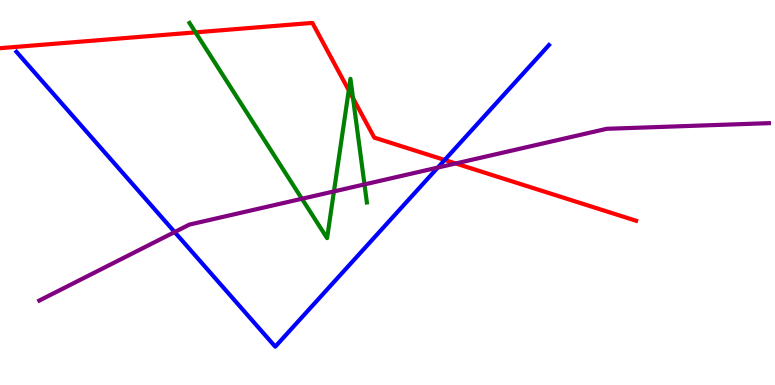[{'lines': ['blue', 'red'], 'intersections': [{'x': 5.74, 'y': 5.85}]}, {'lines': ['green', 'red'], 'intersections': [{'x': 2.52, 'y': 9.16}, {'x': 4.5, 'y': 7.65}, {'x': 4.56, 'y': 7.45}]}, {'lines': ['purple', 'red'], 'intersections': [{'x': 5.88, 'y': 5.75}]}, {'lines': ['blue', 'green'], 'intersections': []}, {'lines': ['blue', 'purple'], 'intersections': [{'x': 2.25, 'y': 3.97}, {'x': 5.65, 'y': 5.65}]}, {'lines': ['green', 'purple'], 'intersections': [{'x': 3.9, 'y': 4.84}, {'x': 4.31, 'y': 5.03}, {'x': 4.7, 'y': 5.21}]}]